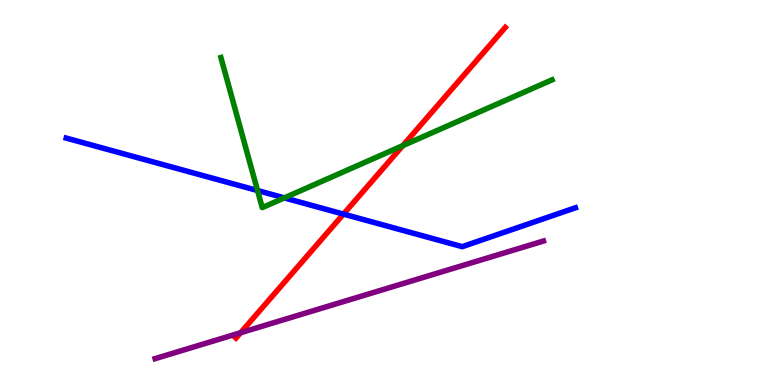[{'lines': ['blue', 'red'], 'intersections': [{'x': 4.43, 'y': 4.44}]}, {'lines': ['green', 'red'], 'intersections': [{'x': 5.2, 'y': 6.22}]}, {'lines': ['purple', 'red'], 'intersections': [{'x': 3.1, 'y': 1.36}]}, {'lines': ['blue', 'green'], 'intersections': [{'x': 3.32, 'y': 5.05}, {'x': 3.67, 'y': 4.86}]}, {'lines': ['blue', 'purple'], 'intersections': []}, {'lines': ['green', 'purple'], 'intersections': []}]